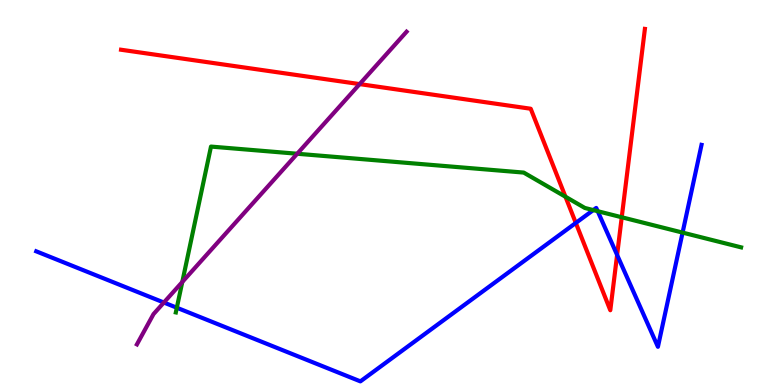[{'lines': ['blue', 'red'], 'intersections': [{'x': 7.43, 'y': 4.21}, {'x': 7.96, 'y': 3.38}]}, {'lines': ['green', 'red'], 'intersections': [{'x': 7.3, 'y': 4.89}, {'x': 8.02, 'y': 4.36}]}, {'lines': ['purple', 'red'], 'intersections': [{'x': 4.64, 'y': 7.82}]}, {'lines': ['blue', 'green'], 'intersections': [{'x': 2.28, 'y': 2.01}, {'x': 7.66, 'y': 4.54}, {'x': 7.71, 'y': 4.51}, {'x': 8.81, 'y': 3.96}]}, {'lines': ['blue', 'purple'], 'intersections': [{'x': 2.11, 'y': 2.14}]}, {'lines': ['green', 'purple'], 'intersections': [{'x': 2.35, 'y': 2.68}, {'x': 3.84, 'y': 6.01}]}]